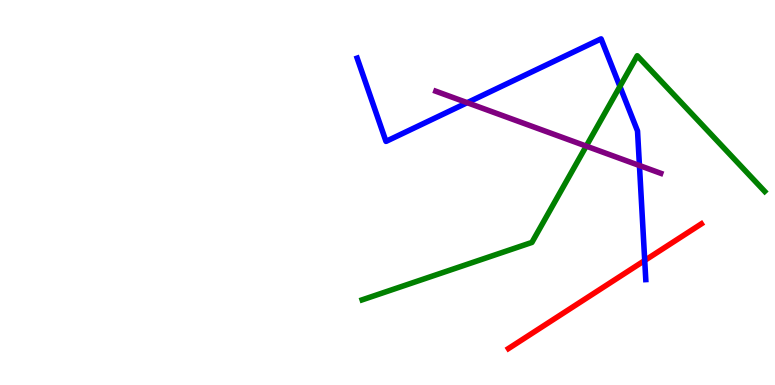[{'lines': ['blue', 'red'], 'intersections': [{'x': 8.32, 'y': 3.23}]}, {'lines': ['green', 'red'], 'intersections': []}, {'lines': ['purple', 'red'], 'intersections': []}, {'lines': ['blue', 'green'], 'intersections': [{'x': 8.0, 'y': 7.75}]}, {'lines': ['blue', 'purple'], 'intersections': [{'x': 6.03, 'y': 7.33}, {'x': 8.25, 'y': 5.7}]}, {'lines': ['green', 'purple'], 'intersections': [{'x': 7.56, 'y': 6.2}]}]